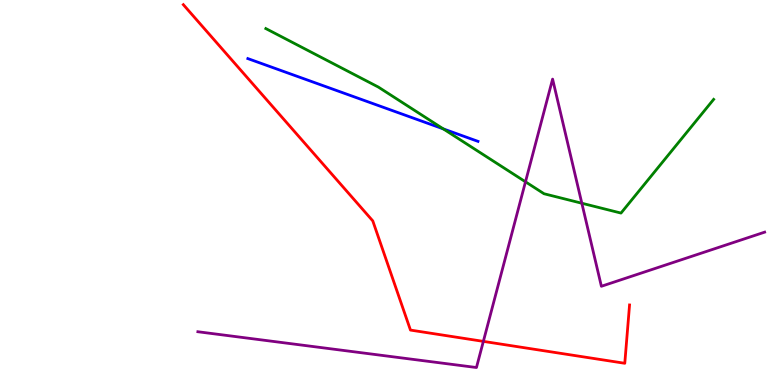[{'lines': ['blue', 'red'], 'intersections': []}, {'lines': ['green', 'red'], 'intersections': []}, {'lines': ['purple', 'red'], 'intersections': [{'x': 6.24, 'y': 1.13}]}, {'lines': ['blue', 'green'], 'intersections': [{'x': 5.72, 'y': 6.65}]}, {'lines': ['blue', 'purple'], 'intersections': []}, {'lines': ['green', 'purple'], 'intersections': [{'x': 6.78, 'y': 5.28}, {'x': 7.51, 'y': 4.72}]}]